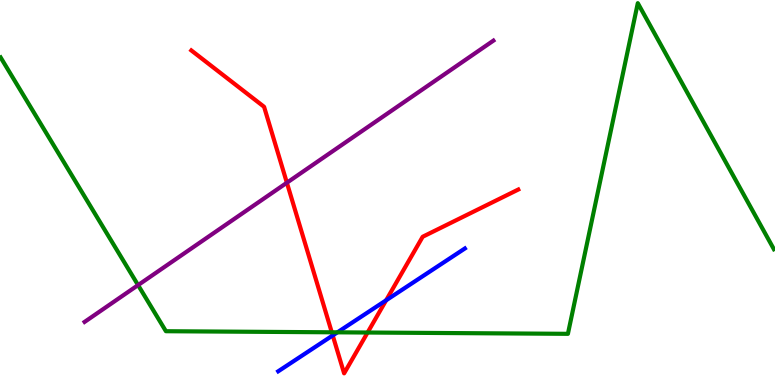[{'lines': ['blue', 'red'], 'intersections': [{'x': 4.29, 'y': 1.29}, {'x': 4.98, 'y': 2.2}]}, {'lines': ['green', 'red'], 'intersections': [{'x': 4.28, 'y': 1.37}, {'x': 4.74, 'y': 1.36}]}, {'lines': ['purple', 'red'], 'intersections': [{'x': 3.7, 'y': 5.25}]}, {'lines': ['blue', 'green'], 'intersections': [{'x': 4.35, 'y': 1.37}]}, {'lines': ['blue', 'purple'], 'intersections': []}, {'lines': ['green', 'purple'], 'intersections': [{'x': 1.78, 'y': 2.59}]}]